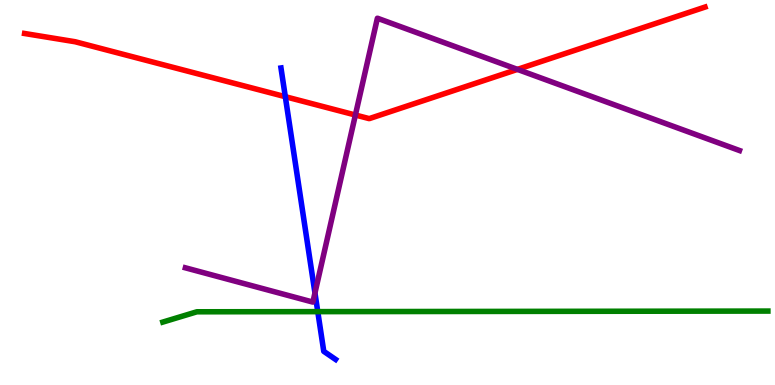[{'lines': ['blue', 'red'], 'intersections': [{'x': 3.68, 'y': 7.49}]}, {'lines': ['green', 'red'], 'intersections': []}, {'lines': ['purple', 'red'], 'intersections': [{'x': 4.59, 'y': 7.01}, {'x': 6.68, 'y': 8.2}]}, {'lines': ['blue', 'green'], 'intersections': [{'x': 4.1, 'y': 1.91}]}, {'lines': ['blue', 'purple'], 'intersections': [{'x': 4.06, 'y': 2.39}]}, {'lines': ['green', 'purple'], 'intersections': []}]